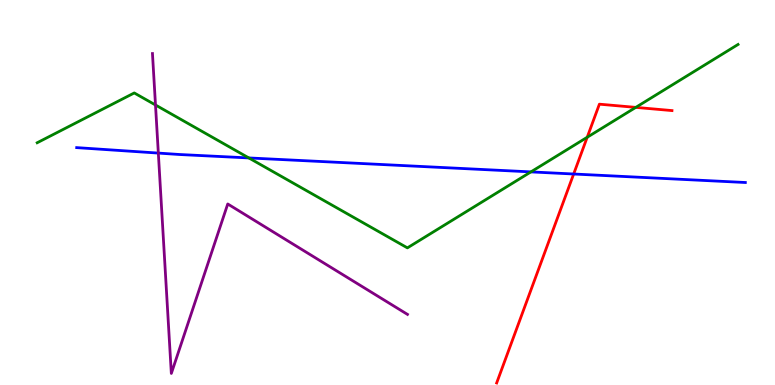[{'lines': ['blue', 'red'], 'intersections': [{'x': 7.4, 'y': 5.48}]}, {'lines': ['green', 'red'], 'intersections': [{'x': 7.58, 'y': 6.43}, {'x': 8.2, 'y': 7.21}]}, {'lines': ['purple', 'red'], 'intersections': []}, {'lines': ['blue', 'green'], 'intersections': [{'x': 3.21, 'y': 5.9}, {'x': 6.85, 'y': 5.54}]}, {'lines': ['blue', 'purple'], 'intersections': [{'x': 2.04, 'y': 6.02}]}, {'lines': ['green', 'purple'], 'intersections': [{'x': 2.01, 'y': 7.27}]}]